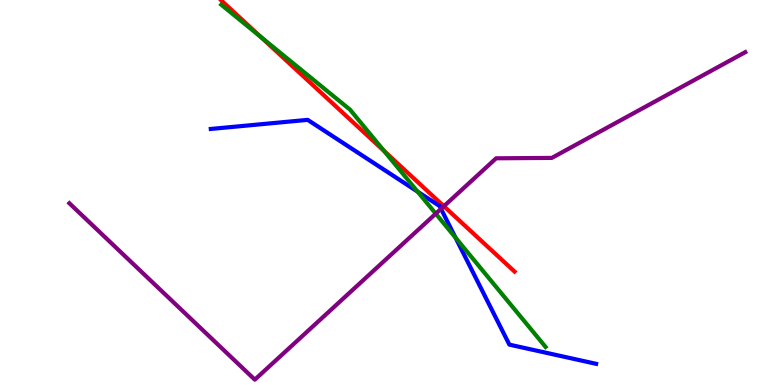[{'lines': ['blue', 'red'], 'intersections': []}, {'lines': ['green', 'red'], 'intersections': [{'x': 3.36, 'y': 9.05}, {'x': 4.96, 'y': 6.08}]}, {'lines': ['purple', 'red'], 'intersections': [{'x': 5.73, 'y': 4.64}]}, {'lines': ['blue', 'green'], 'intersections': [{'x': 5.39, 'y': 5.02}, {'x': 5.88, 'y': 3.83}]}, {'lines': ['blue', 'purple'], 'intersections': [{'x': 5.69, 'y': 4.58}]}, {'lines': ['green', 'purple'], 'intersections': [{'x': 5.62, 'y': 4.45}]}]